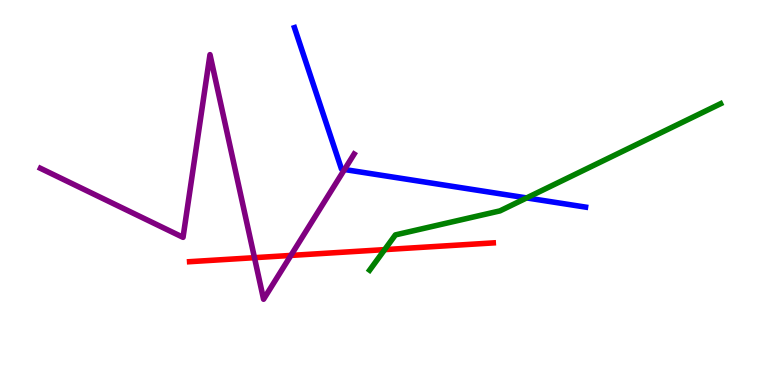[{'lines': ['blue', 'red'], 'intersections': []}, {'lines': ['green', 'red'], 'intersections': [{'x': 4.96, 'y': 3.52}]}, {'lines': ['purple', 'red'], 'intersections': [{'x': 3.28, 'y': 3.31}, {'x': 3.75, 'y': 3.37}]}, {'lines': ['blue', 'green'], 'intersections': [{'x': 6.8, 'y': 4.86}]}, {'lines': ['blue', 'purple'], 'intersections': [{'x': 4.44, 'y': 5.6}]}, {'lines': ['green', 'purple'], 'intersections': []}]